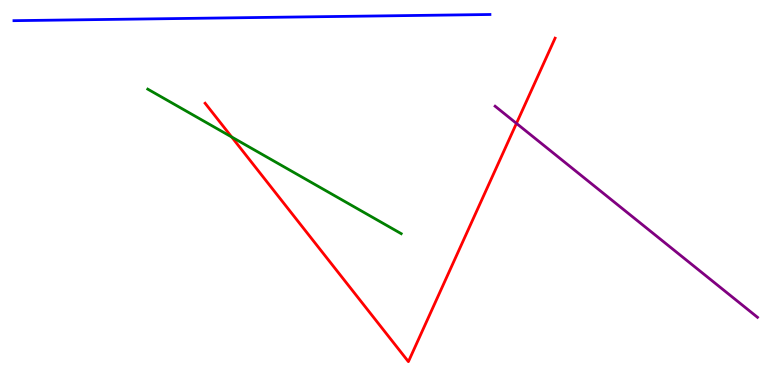[{'lines': ['blue', 'red'], 'intersections': []}, {'lines': ['green', 'red'], 'intersections': [{'x': 2.99, 'y': 6.44}]}, {'lines': ['purple', 'red'], 'intersections': [{'x': 6.66, 'y': 6.8}]}, {'lines': ['blue', 'green'], 'intersections': []}, {'lines': ['blue', 'purple'], 'intersections': []}, {'lines': ['green', 'purple'], 'intersections': []}]